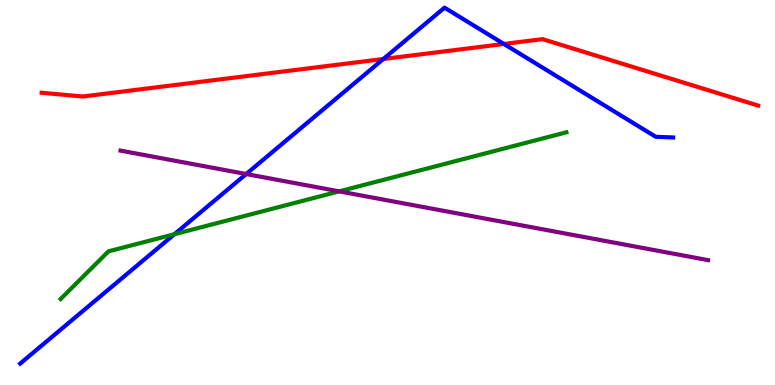[{'lines': ['blue', 'red'], 'intersections': [{'x': 4.95, 'y': 8.47}, {'x': 6.5, 'y': 8.86}]}, {'lines': ['green', 'red'], 'intersections': []}, {'lines': ['purple', 'red'], 'intersections': []}, {'lines': ['blue', 'green'], 'intersections': [{'x': 2.25, 'y': 3.92}]}, {'lines': ['blue', 'purple'], 'intersections': [{'x': 3.18, 'y': 5.48}]}, {'lines': ['green', 'purple'], 'intersections': [{'x': 4.38, 'y': 5.03}]}]